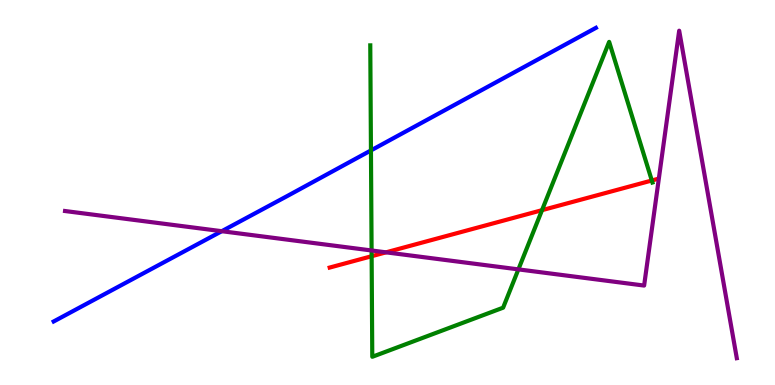[{'lines': ['blue', 'red'], 'intersections': []}, {'lines': ['green', 'red'], 'intersections': [{'x': 4.8, 'y': 3.34}, {'x': 6.99, 'y': 4.54}, {'x': 8.41, 'y': 5.31}]}, {'lines': ['purple', 'red'], 'intersections': [{'x': 4.98, 'y': 3.45}]}, {'lines': ['blue', 'green'], 'intersections': [{'x': 4.79, 'y': 6.09}]}, {'lines': ['blue', 'purple'], 'intersections': [{'x': 2.86, 'y': 3.99}]}, {'lines': ['green', 'purple'], 'intersections': [{'x': 4.79, 'y': 3.49}, {'x': 6.69, 'y': 3.0}]}]